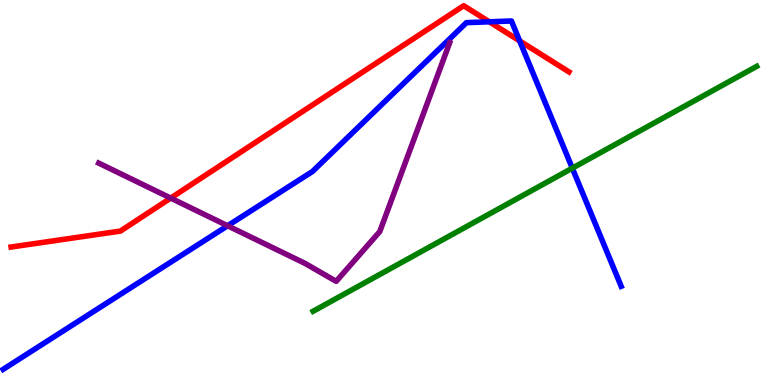[{'lines': ['blue', 'red'], 'intersections': [{'x': 6.31, 'y': 9.43}, {'x': 6.71, 'y': 8.94}]}, {'lines': ['green', 'red'], 'intersections': []}, {'lines': ['purple', 'red'], 'intersections': [{'x': 2.2, 'y': 4.85}]}, {'lines': ['blue', 'green'], 'intersections': [{'x': 7.38, 'y': 5.63}]}, {'lines': ['blue', 'purple'], 'intersections': [{'x': 2.94, 'y': 4.14}]}, {'lines': ['green', 'purple'], 'intersections': []}]